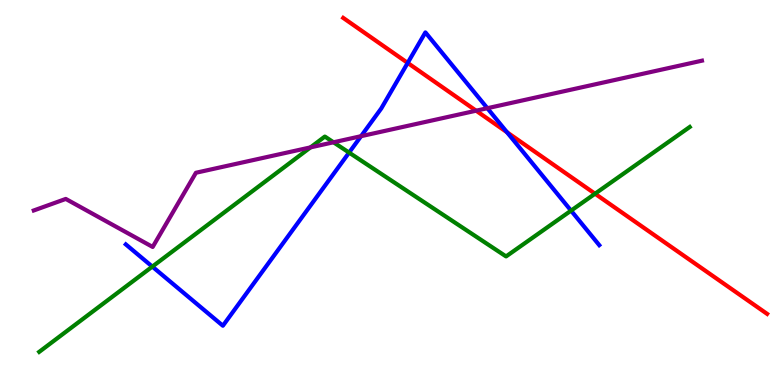[{'lines': ['blue', 'red'], 'intersections': [{'x': 5.26, 'y': 8.37}, {'x': 6.54, 'y': 6.56}]}, {'lines': ['green', 'red'], 'intersections': [{'x': 7.68, 'y': 4.97}]}, {'lines': ['purple', 'red'], 'intersections': [{'x': 6.14, 'y': 7.12}]}, {'lines': ['blue', 'green'], 'intersections': [{'x': 1.97, 'y': 3.07}, {'x': 4.5, 'y': 6.04}, {'x': 7.37, 'y': 4.53}]}, {'lines': ['blue', 'purple'], 'intersections': [{'x': 4.66, 'y': 6.46}, {'x': 6.29, 'y': 7.19}]}, {'lines': ['green', 'purple'], 'intersections': [{'x': 4.01, 'y': 6.17}, {'x': 4.3, 'y': 6.3}]}]